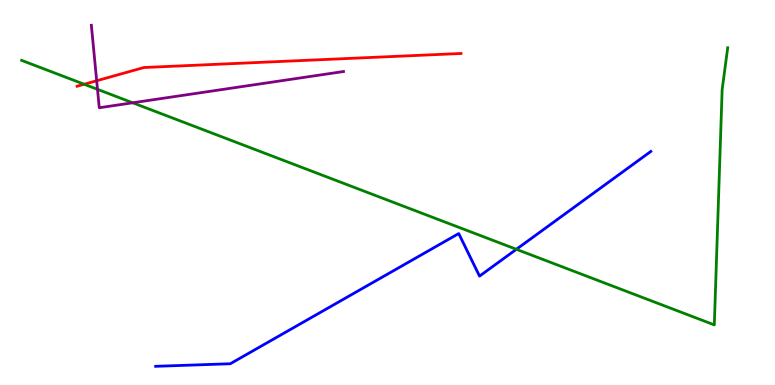[{'lines': ['blue', 'red'], 'intersections': []}, {'lines': ['green', 'red'], 'intersections': [{'x': 1.09, 'y': 7.81}]}, {'lines': ['purple', 'red'], 'intersections': [{'x': 1.25, 'y': 7.9}]}, {'lines': ['blue', 'green'], 'intersections': [{'x': 6.66, 'y': 3.52}]}, {'lines': ['blue', 'purple'], 'intersections': []}, {'lines': ['green', 'purple'], 'intersections': [{'x': 1.26, 'y': 7.68}, {'x': 1.71, 'y': 7.33}]}]